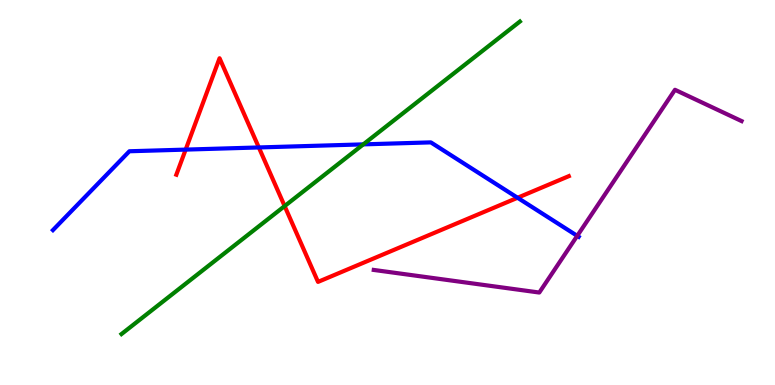[{'lines': ['blue', 'red'], 'intersections': [{'x': 2.4, 'y': 6.11}, {'x': 3.34, 'y': 6.17}, {'x': 6.68, 'y': 4.86}]}, {'lines': ['green', 'red'], 'intersections': [{'x': 3.67, 'y': 4.65}]}, {'lines': ['purple', 'red'], 'intersections': []}, {'lines': ['blue', 'green'], 'intersections': [{'x': 4.69, 'y': 6.25}]}, {'lines': ['blue', 'purple'], 'intersections': [{'x': 7.45, 'y': 3.87}]}, {'lines': ['green', 'purple'], 'intersections': []}]